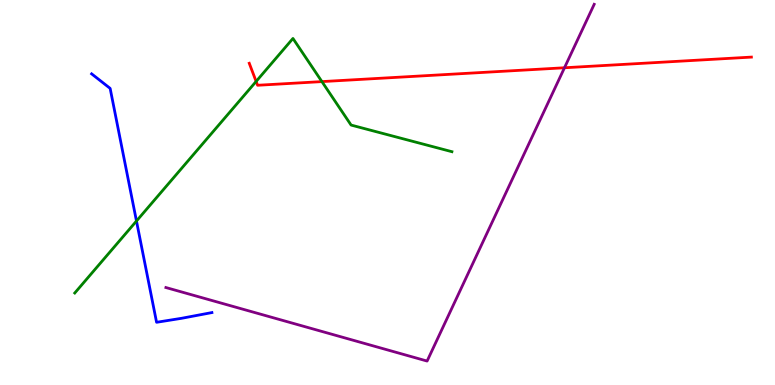[{'lines': ['blue', 'red'], 'intersections': []}, {'lines': ['green', 'red'], 'intersections': [{'x': 3.3, 'y': 7.89}, {'x': 4.15, 'y': 7.88}]}, {'lines': ['purple', 'red'], 'intersections': [{'x': 7.28, 'y': 8.24}]}, {'lines': ['blue', 'green'], 'intersections': [{'x': 1.76, 'y': 4.26}]}, {'lines': ['blue', 'purple'], 'intersections': []}, {'lines': ['green', 'purple'], 'intersections': []}]